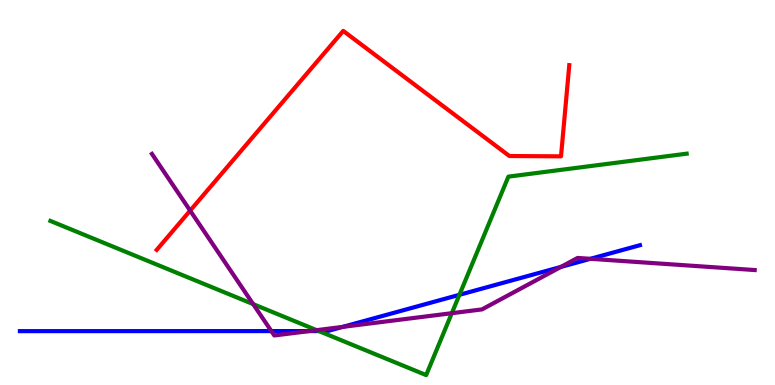[{'lines': ['blue', 'red'], 'intersections': []}, {'lines': ['green', 'red'], 'intersections': []}, {'lines': ['purple', 'red'], 'intersections': [{'x': 2.45, 'y': 4.53}]}, {'lines': ['blue', 'green'], 'intersections': [{'x': 4.11, 'y': 1.4}, {'x': 5.93, 'y': 2.34}]}, {'lines': ['blue', 'purple'], 'intersections': [{'x': 3.5, 'y': 1.4}, {'x': 3.99, 'y': 1.4}, {'x': 4.42, 'y': 1.51}, {'x': 7.24, 'y': 3.07}, {'x': 7.62, 'y': 3.28}]}, {'lines': ['green', 'purple'], 'intersections': [{'x': 3.27, 'y': 2.1}, {'x': 4.09, 'y': 1.42}, {'x': 5.83, 'y': 1.87}]}]